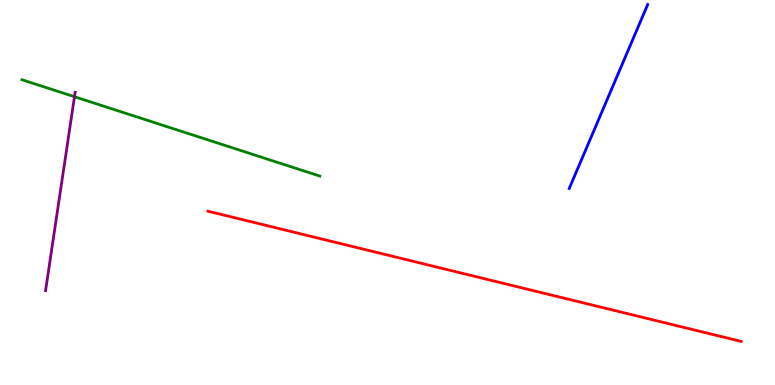[{'lines': ['blue', 'red'], 'intersections': []}, {'lines': ['green', 'red'], 'intersections': []}, {'lines': ['purple', 'red'], 'intersections': []}, {'lines': ['blue', 'green'], 'intersections': []}, {'lines': ['blue', 'purple'], 'intersections': []}, {'lines': ['green', 'purple'], 'intersections': [{'x': 0.961, 'y': 7.49}]}]